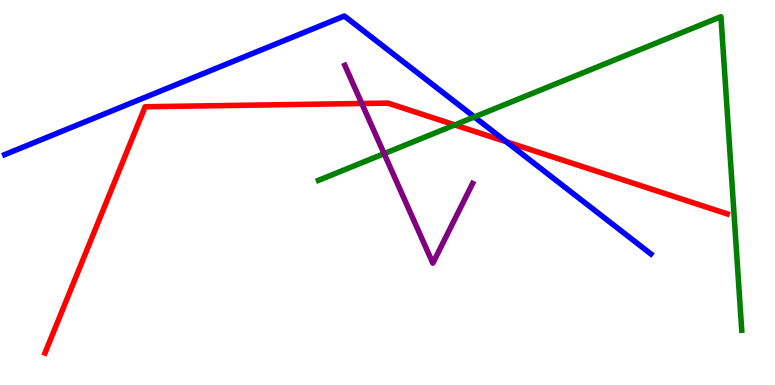[{'lines': ['blue', 'red'], 'intersections': [{'x': 6.53, 'y': 6.32}]}, {'lines': ['green', 'red'], 'intersections': [{'x': 5.87, 'y': 6.76}]}, {'lines': ['purple', 'red'], 'intersections': [{'x': 4.67, 'y': 7.31}]}, {'lines': ['blue', 'green'], 'intersections': [{'x': 6.12, 'y': 6.96}]}, {'lines': ['blue', 'purple'], 'intersections': []}, {'lines': ['green', 'purple'], 'intersections': [{'x': 4.96, 'y': 6.01}]}]